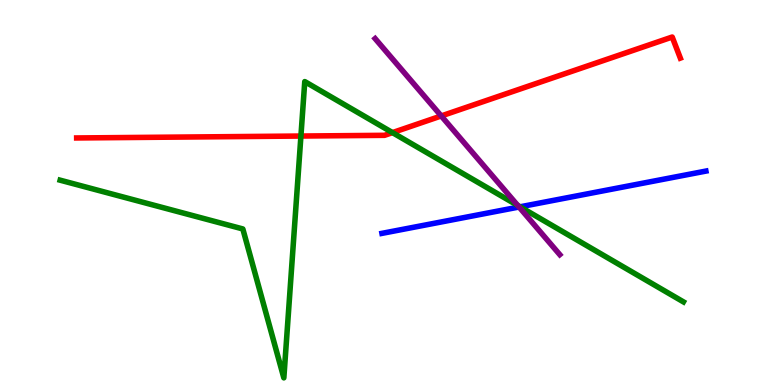[{'lines': ['blue', 'red'], 'intersections': []}, {'lines': ['green', 'red'], 'intersections': [{'x': 3.88, 'y': 6.47}, {'x': 5.06, 'y': 6.56}]}, {'lines': ['purple', 'red'], 'intersections': [{'x': 5.69, 'y': 6.99}]}, {'lines': ['blue', 'green'], 'intersections': [{'x': 6.71, 'y': 4.63}]}, {'lines': ['blue', 'purple'], 'intersections': [{'x': 6.7, 'y': 4.62}]}, {'lines': ['green', 'purple'], 'intersections': [{'x': 6.68, 'y': 4.66}]}]